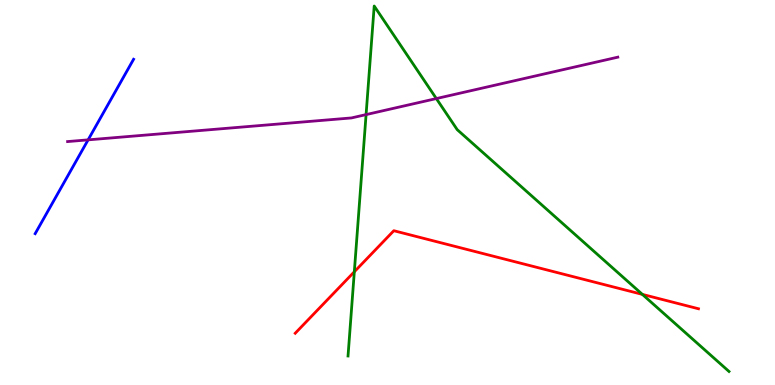[{'lines': ['blue', 'red'], 'intersections': []}, {'lines': ['green', 'red'], 'intersections': [{'x': 4.57, 'y': 2.94}, {'x': 8.29, 'y': 2.35}]}, {'lines': ['purple', 'red'], 'intersections': []}, {'lines': ['blue', 'green'], 'intersections': []}, {'lines': ['blue', 'purple'], 'intersections': [{'x': 1.14, 'y': 6.37}]}, {'lines': ['green', 'purple'], 'intersections': [{'x': 4.72, 'y': 7.02}, {'x': 5.63, 'y': 7.44}]}]